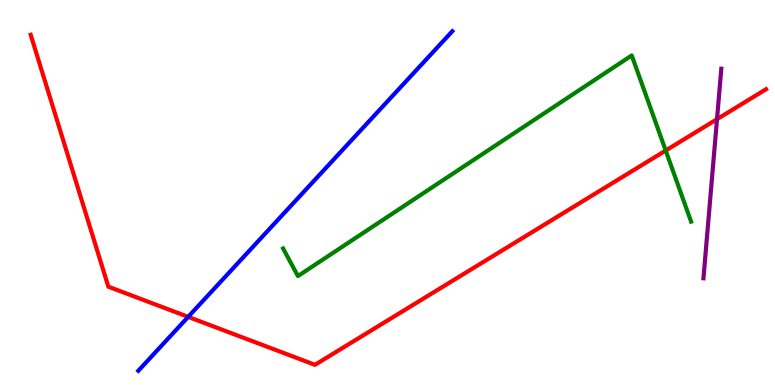[{'lines': ['blue', 'red'], 'intersections': [{'x': 2.43, 'y': 1.77}]}, {'lines': ['green', 'red'], 'intersections': [{'x': 8.59, 'y': 6.09}]}, {'lines': ['purple', 'red'], 'intersections': [{'x': 9.25, 'y': 6.9}]}, {'lines': ['blue', 'green'], 'intersections': []}, {'lines': ['blue', 'purple'], 'intersections': []}, {'lines': ['green', 'purple'], 'intersections': []}]